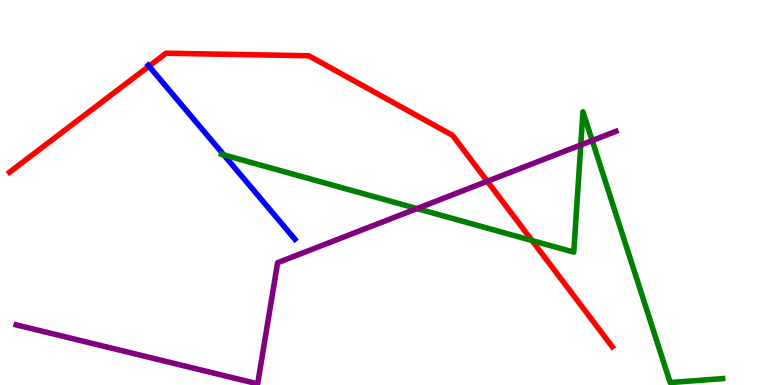[{'lines': ['blue', 'red'], 'intersections': [{'x': 1.92, 'y': 8.28}]}, {'lines': ['green', 'red'], 'intersections': [{'x': 6.87, 'y': 3.75}]}, {'lines': ['purple', 'red'], 'intersections': [{'x': 6.29, 'y': 5.29}]}, {'lines': ['blue', 'green'], 'intersections': [{'x': 2.89, 'y': 5.98}]}, {'lines': ['blue', 'purple'], 'intersections': []}, {'lines': ['green', 'purple'], 'intersections': [{'x': 5.38, 'y': 4.58}, {'x': 7.49, 'y': 6.23}, {'x': 7.64, 'y': 6.35}]}]